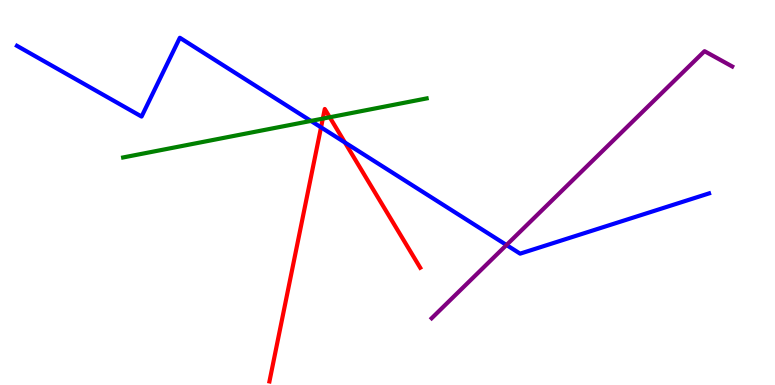[{'lines': ['blue', 'red'], 'intersections': [{'x': 4.14, 'y': 6.69}, {'x': 4.45, 'y': 6.3}]}, {'lines': ['green', 'red'], 'intersections': [{'x': 4.17, 'y': 6.92}, {'x': 4.25, 'y': 6.95}]}, {'lines': ['purple', 'red'], 'intersections': []}, {'lines': ['blue', 'green'], 'intersections': [{'x': 4.01, 'y': 6.86}]}, {'lines': ['blue', 'purple'], 'intersections': [{'x': 6.54, 'y': 3.64}]}, {'lines': ['green', 'purple'], 'intersections': []}]